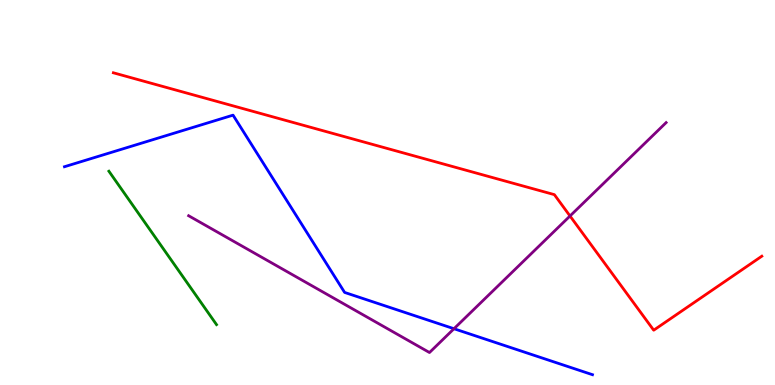[{'lines': ['blue', 'red'], 'intersections': []}, {'lines': ['green', 'red'], 'intersections': []}, {'lines': ['purple', 'red'], 'intersections': [{'x': 7.35, 'y': 4.39}]}, {'lines': ['blue', 'green'], 'intersections': []}, {'lines': ['blue', 'purple'], 'intersections': [{'x': 5.86, 'y': 1.46}]}, {'lines': ['green', 'purple'], 'intersections': []}]